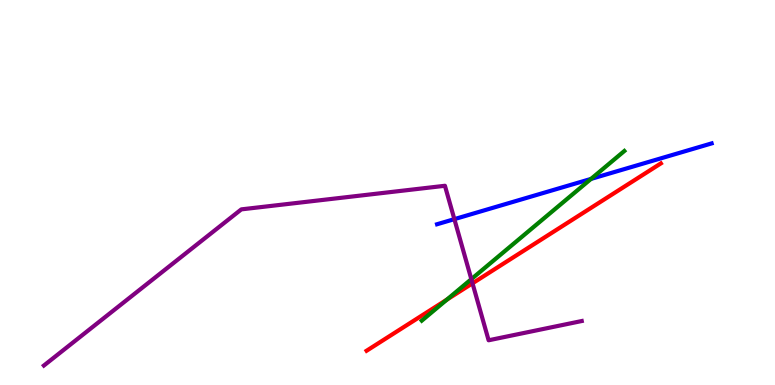[{'lines': ['blue', 'red'], 'intersections': []}, {'lines': ['green', 'red'], 'intersections': [{'x': 5.77, 'y': 2.22}]}, {'lines': ['purple', 'red'], 'intersections': [{'x': 6.1, 'y': 2.64}]}, {'lines': ['blue', 'green'], 'intersections': [{'x': 7.63, 'y': 5.35}]}, {'lines': ['blue', 'purple'], 'intersections': [{'x': 5.86, 'y': 4.31}]}, {'lines': ['green', 'purple'], 'intersections': [{'x': 6.08, 'y': 2.75}]}]